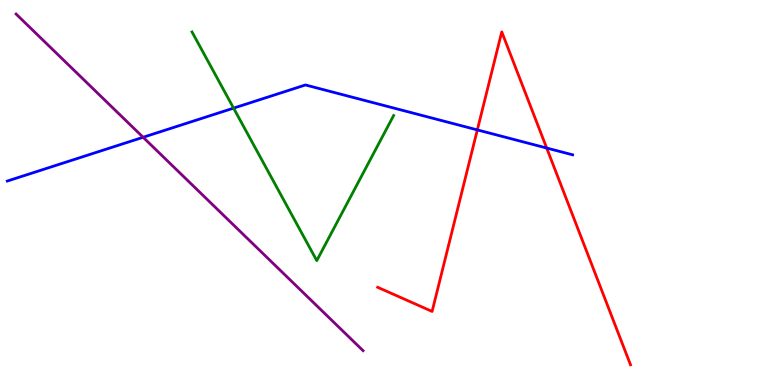[{'lines': ['blue', 'red'], 'intersections': [{'x': 6.16, 'y': 6.63}, {'x': 7.05, 'y': 6.16}]}, {'lines': ['green', 'red'], 'intersections': []}, {'lines': ['purple', 'red'], 'intersections': []}, {'lines': ['blue', 'green'], 'intersections': [{'x': 3.01, 'y': 7.19}]}, {'lines': ['blue', 'purple'], 'intersections': [{'x': 1.85, 'y': 6.43}]}, {'lines': ['green', 'purple'], 'intersections': []}]